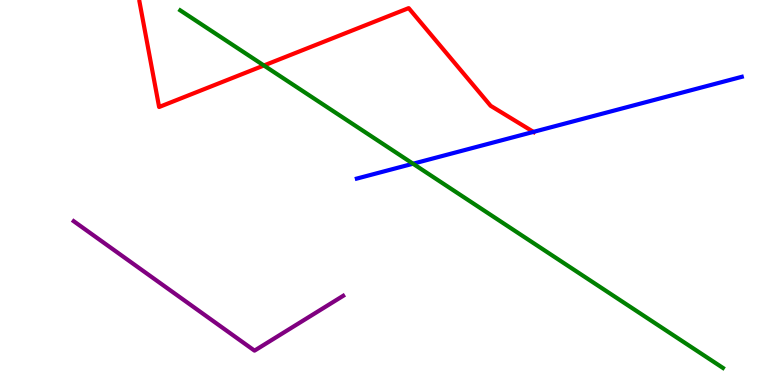[{'lines': ['blue', 'red'], 'intersections': [{'x': 6.88, 'y': 6.57}]}, {'lines': ['green', 'red'], 'intersections': [{'x': 3.41, 'y': 8.3}]}, {'lines': ['purple', 'red'], 'intersections': []}, {'lines': ['blue', 'green'], 'intersections': [{'x': 5.33, 'y': 5.75}]}, {'lines': ['blue', 'purple'], 'intersections': []}, {'lines': ['green', 'purple'], 'intersections': []}]